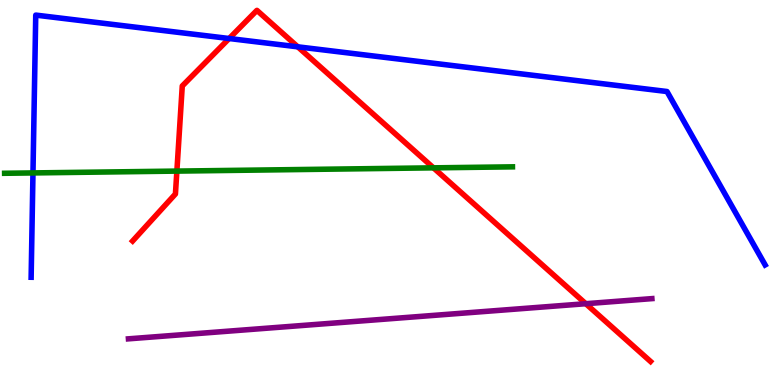[{'lines': ['blue', 'red'], 'intersections': [{'x': 2.96, 'y': 9.0}, {'x': 3.84, 'y': 8.78}]}, {'lines': ['green', 'red'], 'intersections': [{'x': 2.28, 'y': 5.56}, {'x': 5.59, 'y': 5.64}]}, {'lines': ['purple', 'red'], 'intersections': [{'x': 7.56, 'y': 2.11}]}, {'lines': ['blue', 'green'], 'intersections': [{'x': 0.425, 'y': 5.51}]}, {'lines': ['blue', 'purple'], 'intersections': []}, {'lines': ['green', 'purple'], 'intersections': []}]